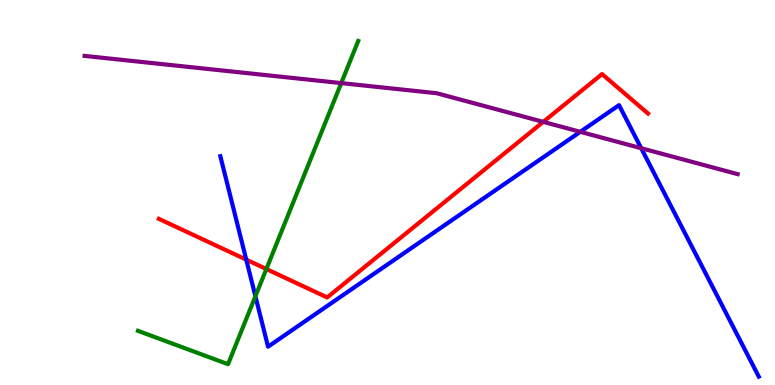[{'lines': ['blue', 'red'], 'intersections': [{'x': 3.18, 'y': 3.26}]}, {'lines': ['green', 'red'], 'intersections': [{'x': 3.44, 'y': 3.01}]}, {'lines': ['purple', 'red'], 'intersections': [{'x': 7.01, 'y': 6.83}]}, {'lines': ['blue', 'green'], 'intersections': [{'x': 3.3, 'y': 2.31}]}, {'lines': ['blue', 'purple'], 'intersections': [{'x': 7.49, 'y': 6.58}, {'x': 8.27, 'y': 6.15}]}, {'lines': ['green', 'purple'], 'intersections': [{'x': 4.4, 'y': 7.84}]}]